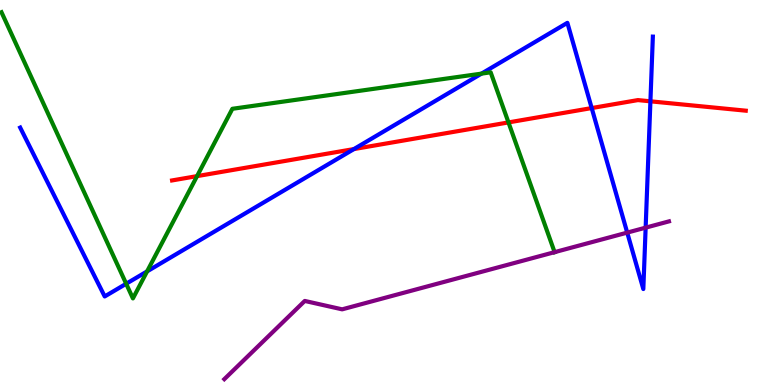[{'lines': ['blue', 'red'], 'intersections': [{'x': 4.57, 'y': 6.13}, {'x': 7.63, 'y': 7.19}, {'x': 8.39, 'y': 7.37}]}, {'lines': ['green', 'red'], 'intersections': [{'x': 2.54, 'y': 5.43}, {'x': 6.56, 'y': 6.82}]}, {'lines': ['purple', 'red'], 'intersections': []}, {'lines': ['blue', 'green'], 'intersections': [{'x': 1.63, 'y': 2.63}, {'x': 1.9, 'y': 2.95}, {'x': 6.21, 'y': 8.09}]}, {'lines': ['blue', 'purple'], 'intersections': [{'x': 8.09, 'y': 3.96}, {'x': 8.33, 'y': 4.09}]}, {'lines': ['green', 'purple'], 'intersections': [{'x': 7.16, 'y': 3.45}]}]